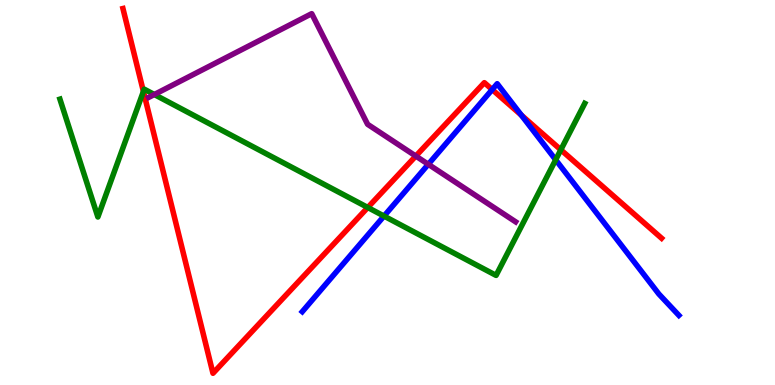[{'lines': ['blue', 'red'], 'intersections': [{'x': 6.35, 'y': 7.67}, {'x': 6.73, 'y': 7.01}]}, {'lines': ['green', 'red'], 'intersections': [{'x': 1.85, 'y': 7.62}, {'x': 4.75, 'y': 4.61}, {'x': 7.24, 'y': 6.11}]}, {'lines': ['purple', 'red'], 'intersections': [{'x': 5.37, 'y': 5.95}]}, {'lines': ['blue', 'green'], 'intersections': [{'x': 4.96, 'y': 4.39}, {'x': 7.17, 'y': 5.85}]}, {'lines': ['blue', 'purple'], 'intersections': [{'x': 5.53, 'y': 5.73}]}, {'lines': ['green', 'purple'], 'intersections': [{'x': 1.99, 'y': 7.55}]}]